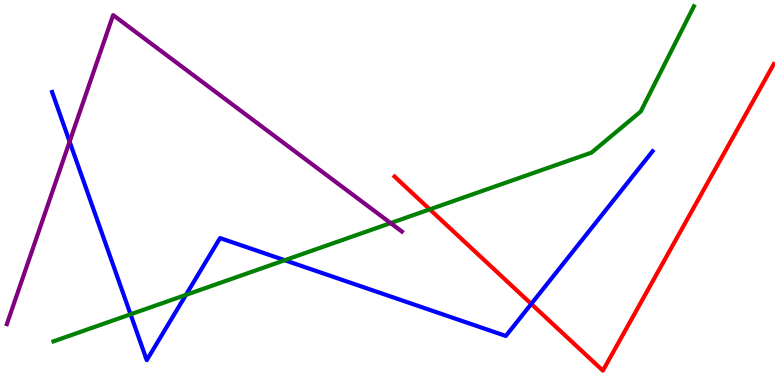[{'lines': ['blue', 'red'], 'intersections': [{'x': 6.86, 'y': 2.11}]}, {'lines': ['green', 'red'], 'intersections': [{'x': 5.55, 'y': 4.56}]}, {'lines': ['purple', 'red'], 'intersections': []}, {'lines': ['blue', 'green'], 'intersections': [{'x': 1.68, 'y': 1.84}, {'x': 2.4, 'y': 2.34}, {'x': 3.67, 'y': 3.24}]}, {'lines': ['blue', 'purple'], 'intersections': [{'x': 0.898, 'y': 6.32}]}, {'lines': ['green', 'purple'], 'intersections': [{'x': 5.04, 'y': 4.21}]}]